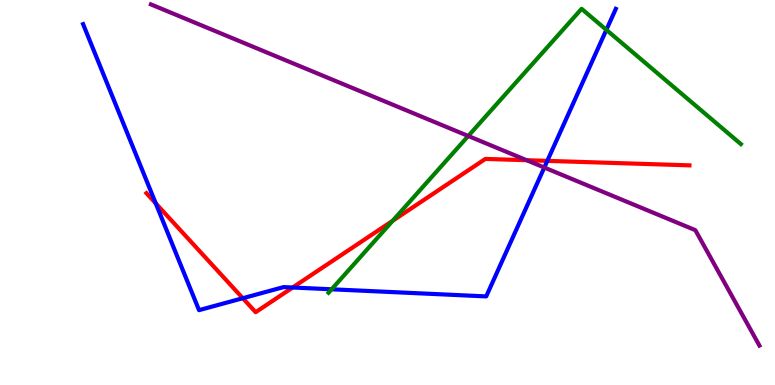[{'lines': ['blue', 'red'], 'intersections': [{'x': 2.01, 'y': 4.72}, {'x': 3.13, 'y': 2.25}, {'x': 3.78, 'y': 2.53}, {'x': 7.06, 'y': 5.82}]}, {'lines': ['green', 'red'], 'intersections': [{'x': 5.07, 'y': 4.27}]}, {'lines': ['purple', 'red'], 'intersections': [{'x': 6.8, 'y': 5.84}]}, {'lines': ['blue', 'green'], 'intersections': [{'x': 4.28, 'y': 2.49}, {'x': 7.82, 'y': 9.22}]}, {'lines': ['blue', 'purple'], 'intersections': [{'x': 7.02, 'y': 5.65}]}, {'lines': ['green', 'purple'], 'intersections': [{'x': 6.04, 'y': 6.47}]}]